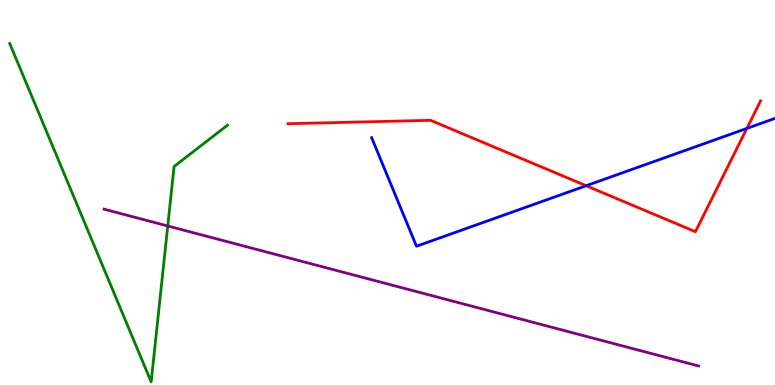[{'lines': ['blue', 'red'], 'intersections': [{'x': 7.56, 'y': 5.18}, {'x': 9.64, 'y': 6.66}]}, {'lines': ['green', 'red'], 'intersections': []}, {'lines': ['purple', 'red'], 'intersections': []}, {'lines': ['blue', 'green'], 'intersections': []}, {'lines': ['blue', 'purple'], 'intersections': []}, {'lines': ['green', 'purple'], 'intersections': [{'x': 2.16, 'y': 4.13}]}]